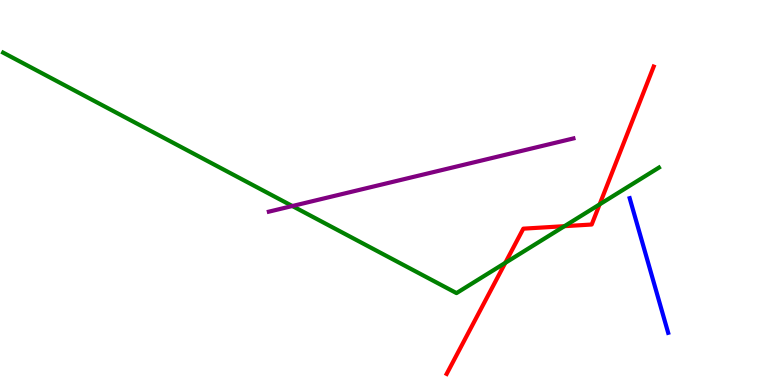[{'lines': ['blue', 'red'], 'intersections': []}, {'lines': ['green', 'red'], 'intersections': [{'x': 6.52, 'y': 3.17}, {'x': 7.28, 'y': 4.13}, {'x': 7.74, 'y': 4.69}]}, {'lines': ['purple', 'red'], 'intersections': []}, {'lines': ['blue', 'green'], 'intersections': []}, {'lines': ['blue', 'purple'], 'intersections': []}, {'lines': ['green', 'purple'], 'intersections': [{'x': 3.77, 'y': 4.65}]}]